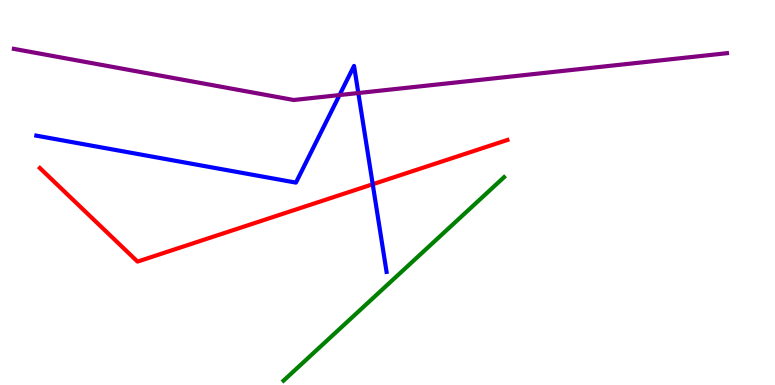[{'lines': ['blue', 'red'], 'intersections': [{'x': 4.81, 'y': 5.21}]}, {'lines': ['green', 'red'], 'intersections': []}, {'lines': ['purple', 'red'], 'intersections': []}, {'lines': ['blue', 'green'], 'intersections': []}, {'lines': ['blue', 'purple'], 'intersections': [{'x': 4.38, 'y': 7.53}, {'x': 4.62, 'y': 7.58}]}, {'lines': ['green', 'purple'], 'intersections': []}]